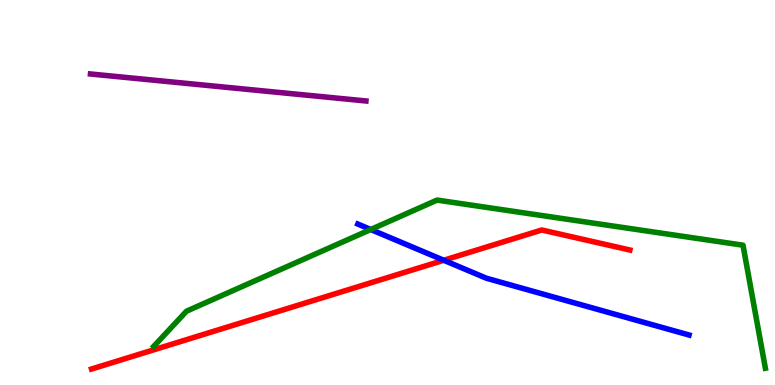[{'lines': ['blue', 'red'], 'intersections': [{'x': 5.73, 'y': 3.24}]}, {'lines': ['green', 'red'], 'intersections': []}, {'lines': ['purple', 'red'], 'intersections': []}, {'lines': ['blue', 'green'], 'intersections': [{'x': 4.78, 'y': 4.04}]}, {'lines': ['blue', 'purple'], 'intersections': []}, {'lines': ['green', 'purple'], 'intersections': []}]